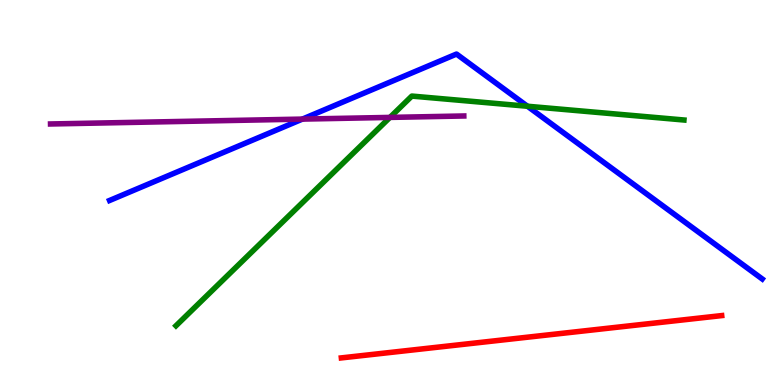[{'lines': ['blue', 'red'], 'intersections': []}, {'lines': ['green', 'red'], 'intersections': []}, {'lines': ['purple', 'red'], 'intersections': []}, {'lines': ['blue', 'green'], 'intersections': [{'x': 6.81, 'y': 7.24}]}, {'lines': ['blue', 'purple'], 'intersections': [{'x': 3.9, 'y': 6.91}]}, {'lines': ['green', 'purple'], 'intersections': [{'x': 5.03, 'y': 6.95}]}]